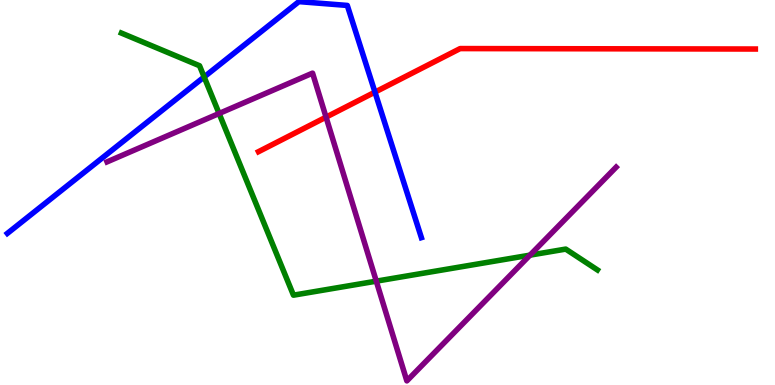[{'lines': ['blue', 'red'], 'intersections': [{'x': 4.84, 'y': 7.61}]}, {'lines': ['green', 'red'], 'intersections': []}, {'lines': ['purple', 'red'], 'intersections': [{'x': 4.21, 'y': 6.96}]}, {'lines': ['blue', 'green'], 'intersections': [{'x': 2.63, 'y': 8.0}]}, {'lines': ['blue', 'purple'], 'intersections': []}, {'lines': ['green', 'purple'], 'intersections': [{'x': 2.83, 'y': 7.05}, {'x': 4.86, 'y': 2.7}, {'x': 6.84, 'y': 3.37}]}]